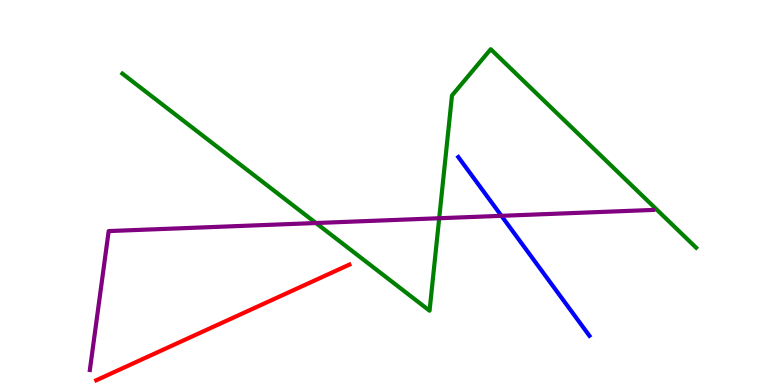[{'lines': ['blue', 'red'], 'intersections': []}, {'lines': ['green', 'red'], 'intersections': []}, {'lines': ['purple', 'red'], 'intersections': []}, {'lines': ['blue', 'green'], 'intersections': []}, {'lines': ['blue', 'purple'], 'intersections': [{'x': 6.47, 'y': 4.39}]}, {'lines': ['green', 'purple'], 'intersections': [{'x': 4.08, 'y': 4.21}, {'x': 5.67, 'y': 4.33}]}]